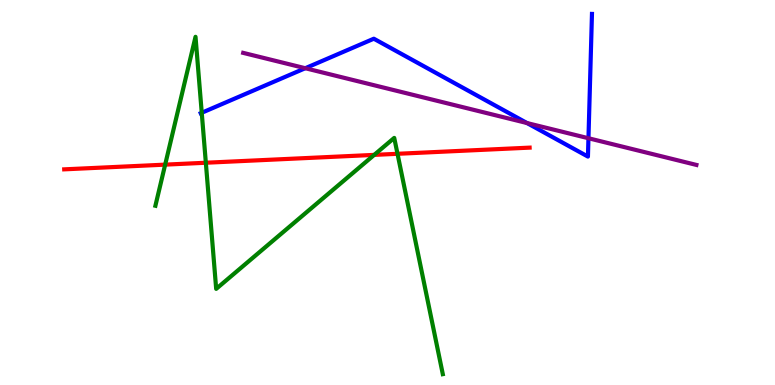[{'lines': ['blue', 'red'], 'intersections': []}, {'lines': ['green', 'red'], 'intersections': [{'x': 2.13, 'y': 5.72}, {'x': 2.66, 'y': 5.77}, {'x': 4.83, 'y': 5.98}, {'x': 5.13, 'y': 6.01}]}, {'lines': ['purple', 'red'], 'intersections': []}, {'lines': ['blue', 'green'], 'intersections': [{'x': 2.6, 'y': 7.07}]}, {'lines': ['blue', 'purple'], 'intersections': [{'x': 3.94, 'y': 8.23}, {'x': 6.8, 'y': 6.8}, {'x': 7.59, 'y': 6.41}]}, {'lines': ['green', 'purple'], 'intersections': []}]